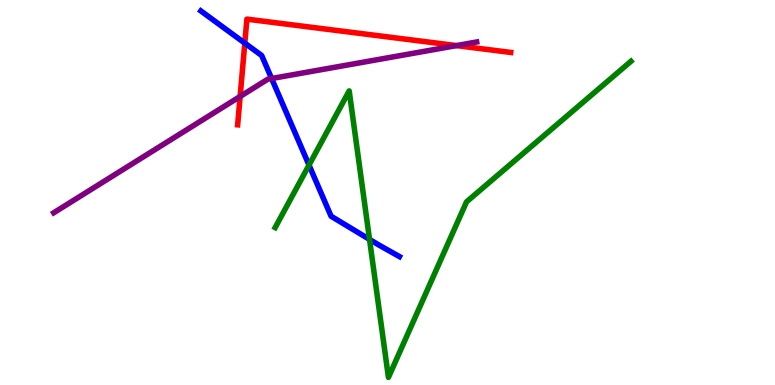[{'lines': ['blue', 'red'], 'intersections': [{'x': 3.16, 'y': 8.88}]}, {'lines': ['green', 'red'], 'intersections': []}, {'lines': ['purple', 'red'], 'intersections': [{'x': 3.1, 'y': 7.49}, {'x': 5.89, 'y': 8.82}]}, {'lines': ['blue', 'green'], 'intersections': [{'x': 3.99, 'y': 5.71}, {'x': 4.77, 'y': 3.78}]}, {'lines': ['blue', 'purple'], 'intersections': [{'x': 3.5, 'y': 7.96}]}, {'lines': ['green', 'purple'], 'intersections': []}]